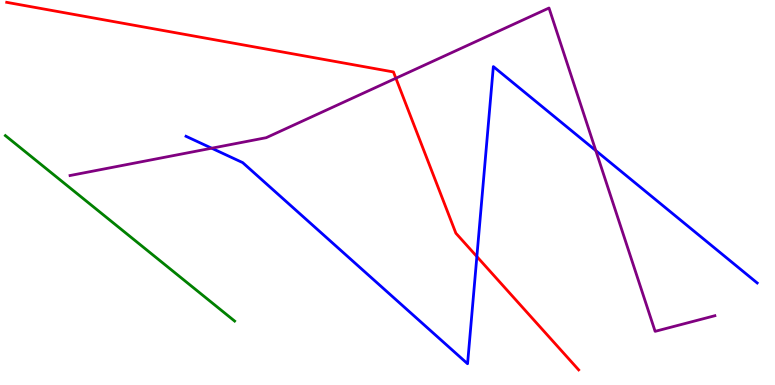[{'lines': ['blue', 'red'], 'intersections': [{'x': 6.15, 'y': 3.34}]}, {'lines': ['green', 'red'], 'intersections': []}, {'lines': ['purple', 'red'], 'intersections': [{'x': 5.11, 'y': 7.97}]}, {'lines': ['blue', 'green'], 'intersections': []}, {'lines': ['blue', 'purple'], 'intersections': [{'x': 2.73, 'y': 6.15}, {'x': 7.69, 'y': 6.09}]}, {'lines': ['green', 'purple'], 'intersections': []}]